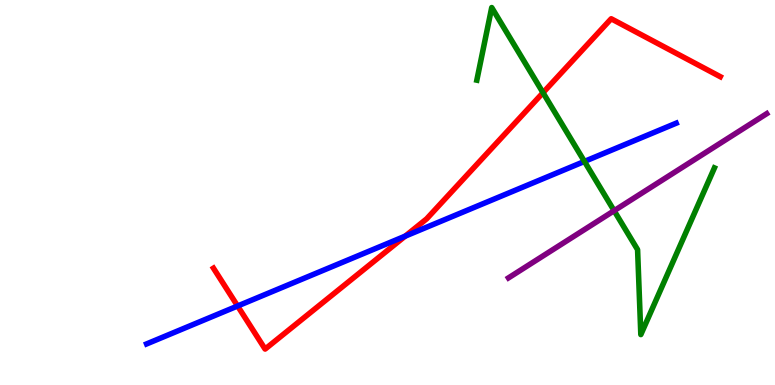[{'lines': ['blue', 'red'], 'intersections': [{'x': 3.07, 'y': 2.05}, {'x': 5.23, 'y': 3.87}]}, {'lines': ['green', 'red'], 'intersections': [{'x': 7.01, 'y': 7.59}]}, {'lines': ['purple', 'red'], 'intersections': []}, {'lines': ['blue', 'green'], 'intersections': [{'x': 7.54, 'y': 5.81}]}, {'lines': ['blue', 'purple'], 'intersections': []}, {'lines': ['green', 'purple'], 'intersections': [{'x': 7.92, 'y': 4.53}]}]